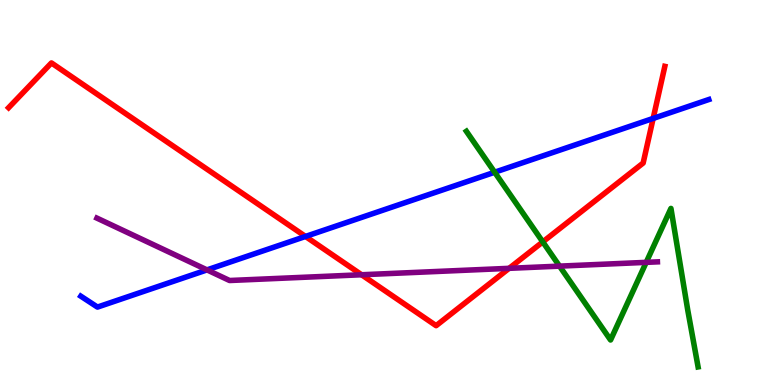[{'lines': ['blue', 'red'], 'intersections': [{'x': 3.94, 'y': 3.86}, {'x': 8.43, 'y': 6.92}]}, {'lines': ['green', 'red'], 'intersections': [{'x': 7.0, 'y': 3.72}]}, {'lines': ['purple', 'red'], 'intersections': [{'x': 4.67, 'y': 2.86}, {'x': 6.57, 'y': 3.03}]}, {'lines': ['blue', 'green'], 'intersections': [{'x': 6.38, 'y': 5.53}]}, {'lines': ['blue', 'purple'], 'intersections': [{'x': 2.67, 'y': 2.99}]}, {'lines': ['green', 'purple'], 'intersections': [{'x': 7.22, 'y': 3.09}, {'x': 8.34, 'y': 3.19}]}]